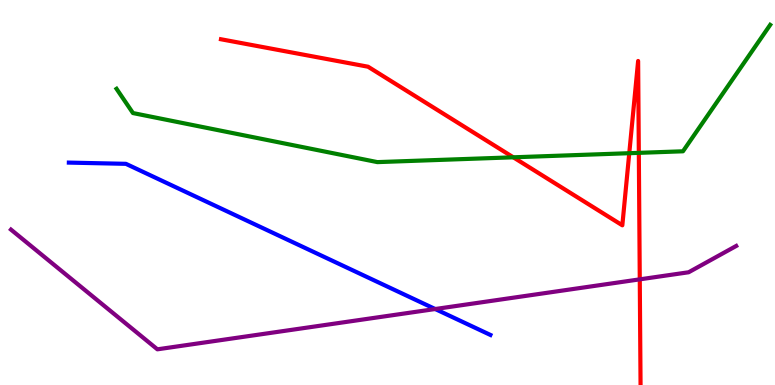[{'lines': ['blue', 'red'], 'intersections': []}, {'lines': ['green', 'red'], 'intersections': [{'x': 6.62, 'y': 5.91}, {'x': 8.12, 'y': 6.02}, {'x': 8.24, 'y': 6.03}]}, {'lines': ['purple', 'red'], 'intersections': [{'x': 8.26, 'y': 2.74}]}, {'lines': ['blue', 'green'], 'intersections': []}, {'lines': ['blue', 'purple'], 'intersections': [{'x': 5.62, 'y': 1.97}]}, {'lines': ['green', 'purple'], 'intersections': []}]